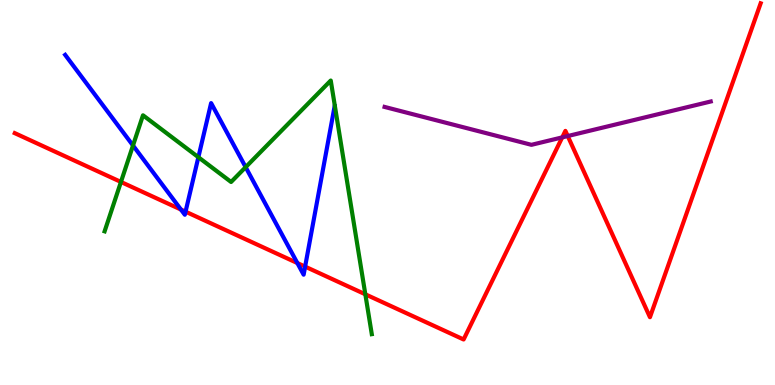[{'lines': ['blue', 'red'], 'intersections': [{'x': 2.33, 'y': 4.56}, {'x': 2.39, 'y': 4.5}, {'x': 3.84, 'y': 3.17}, {'x': 3.94, 'y': 3.07}]}, {'lines': ['green', 'red'], 'intersections': [{'x': 1.56, 'y': 5.27}, {'x': 4.71, 'y': 2.36}]}, {'lines': ['purple', 'red'], 'intersections': [{'x': 7.25, 'y': 6.43}, {'x': 7.33, 'y': 6.47}]}, {'lines': ['blue', 'green'], 'intersections': [{'x': 1.72, 'y': 6.22}, {'x': 2.56, 'y': 5.92}, {'x': 3.17, 'y': 5.66}]}, {'lines': ['blue', 'purple'], 'intersections': []}, {'lines': ['green', 'purple'], 'intersections': []}]